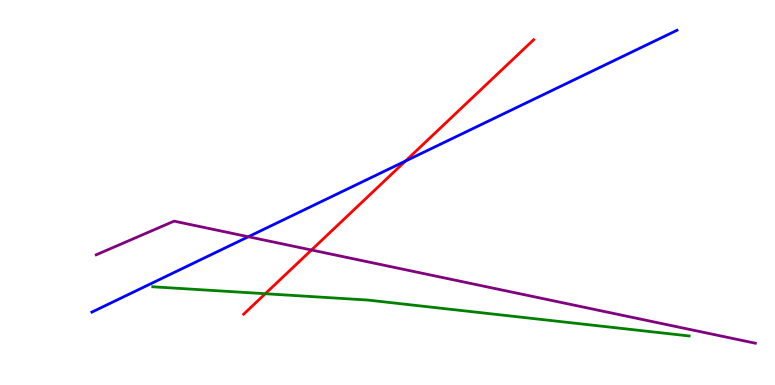[{'lines': ['blue', 'red'], 'intersections': [{'x': 5.23, 'y': 5.82}]}, {'lines': ['green', 'red'], 'intersections': [{'x': 3.42, 'y': 2.37}]}, {'lines': ['purple', 'red'], 'intersections': [{'x': 4.02, 'y': 3.51}]}, {'lines': ['blue', 'green'], 'intersections': []}, {'lines': ['blue', 'purple'], 'intersections': [{'x': 3.2, 'y': 3.85}]}, {'lines': ['green', 'purple'], 'intersections': []}]